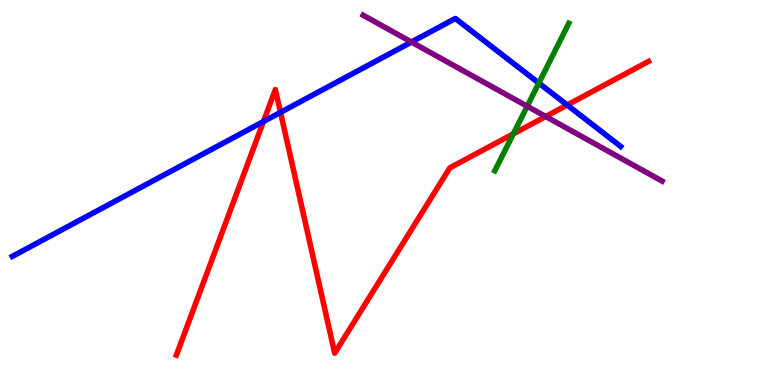[{'lines': ['blue', 'red'], 'intersections': [{'x': 3.4, 'y': 6.84}, {'x': 3.62, 'y': 7.08}, {'x': 7.32, 'y': 7.27}]}, {'lines': ['green', 'red'], 'intersections': [{'x': 6.62, 'y': 6.52}]}, {'lines': ['purple', 'red'], 'intersections': [{'x': 7.04, 'y': 6.97}]}, {'lines': ['blue', 'green'], 'intersections': [{'x': 6.95, 'y': 7.84}]}, {'lines': ['blue', 'purple'], 'intersections': [{'x': 5.31, 'y': 8.91}]}, {'lines': ['green', 'purple'], 'intersections': [{'x': 6.8, 'y': 7.24}]}]